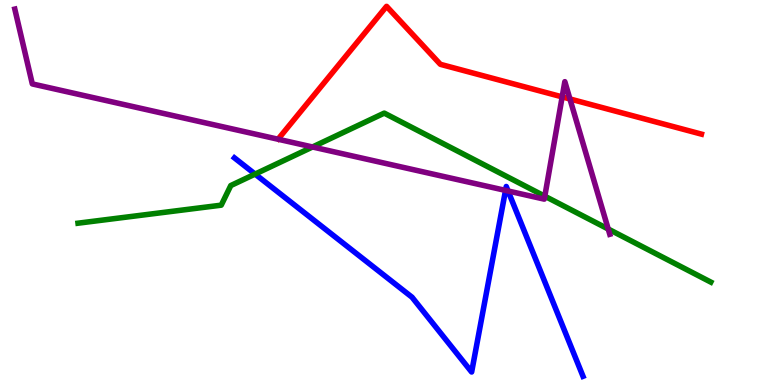[{'lines': ['blue', 'red'], 'intersections': []}, {'lines': ['green', 'red'], 'intersections': []}, {'lines': ['purple', 'red'], 'intersections': [{'x': 7.25, 'y': 7.48}, {'x': 7.35, 'y': 7.43}]}, {'lines': ['blue', 'green'], 'intersections': [{'x': 3.29, 'y': 5.48}]}, {'lines': ['blue', 'purple'], 'intersections': [{'x': 6.52, 'y': 5.05}, {'x': 6.56, 'y': 5.04}]}, {'lines': ['green', 'purple'], 'intersections': [{'x': 4.03, 'y': 6.18}, {'x': 7.03, 'y': 4.9}, {'x': 7.85, 'y': 4.05}]}]